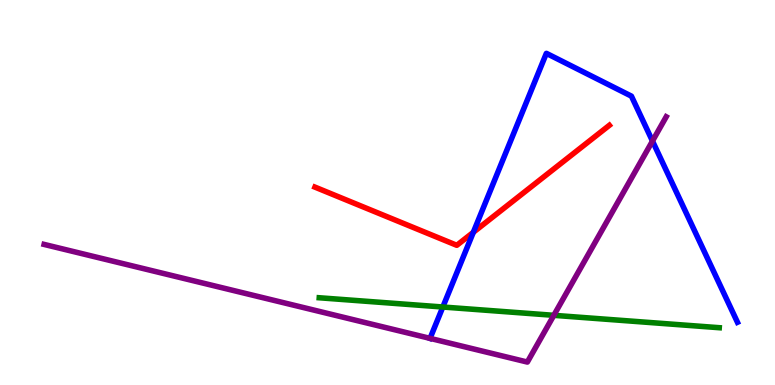[{'lines': ['blue', 'red'], 'intersections': [{'x': 6.11, 'y': 3.97}]}, {'lines': ['green', 'red'], 'intersections': []}, {'lines': ['purple', 'red'], 'intersections': []}, {'lines': ['blue', 'green'], 'intersections': [{'x': 5.71, 'y': 2.03}]}, {'lines': ['blue', 'purple'], 'intersections': [{'x': 5.55, 'y': 1.21}, {'x': 8.42, 'y': 6.34}]}, {'lines': ['green', 'purple'], 'intersections': [{'x': 7.15, 'y': 1.81}]}]